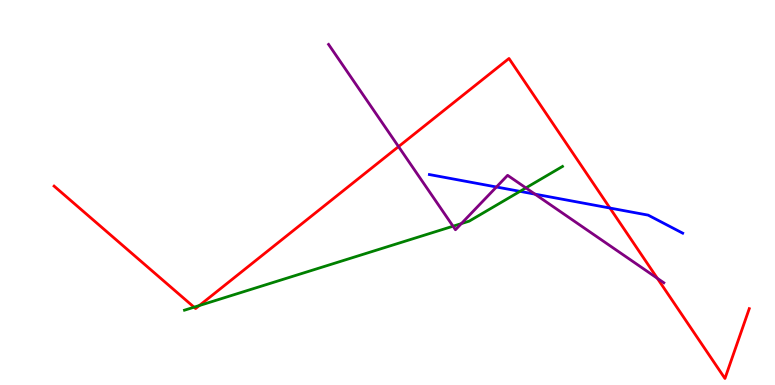[{'lines': ['blue', 'red'], 'intersections': [{'x': 7.87, 'y': 4.6}]}, {'lines': ['green', 'red'], 'intersections': [{'x': 2.5, 'y': 2.02}, {'x': 2.57, 'y': 2.06}]}, {'lines': ['purple', 'red'], 'intersections': [{'x': 5.14, 'y': 6.19}, {'x': 8.48, 'y': 2.77}]}, {'lines': ['blue', 'green'], 'intersections': [{'x': 6.71, 'y': 5.03}]}, {'lines': ['blue', 'purple'], 'intersections': [{'x': 6.41, 'y': 5.14}, {'x': 6.9, 'y': 4.96}]}, {'lines': ['green', 'purple'], 'intersections': [{'x': 5.85, 'y': 4.12}, {'x': 5.95, 'y': 4.19}, {'x': 6.79, 'y': 5.12}]}]